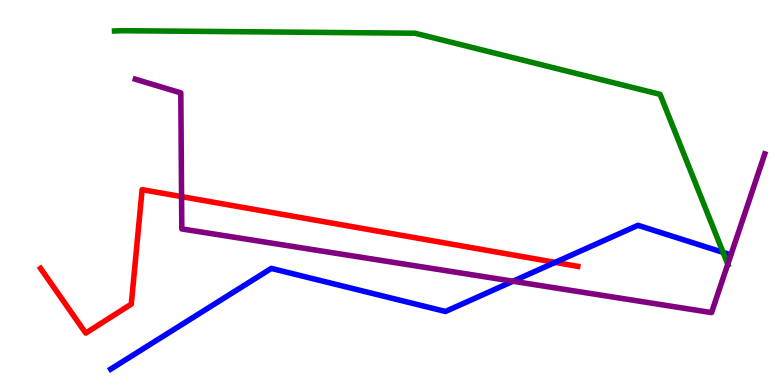[{'lines': ['blue', 'red'], 'intersections': [{'x': 7.16, 'y': 3.18}]}, {'lines': ['green', 'red'], 'intersections': []}, {'lines': ['purple', 'red'], 'intersections': [{'x': 2.34, 'y': 4.89}]}, {'lines': ['blue', 'green'], 'intersections': [{'x': 9.33, 'y': 3.44}]}, {'lines': ['blue', 'purple'], 'intersections': [{'x': 6.62, 'y': 2.69}]}, {'lines': ['green', 'purple'], 'intersections': [{'x': 9.39, 'y': 3.14}]}]